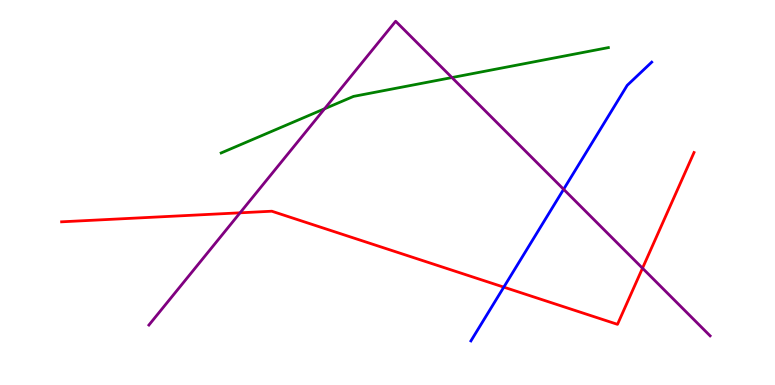[{'lines': ['blue', 'red'], 'intersections': [{'x': 6.5, 'y': 2.54}]}, {'lines': ['green', 'red'], 'intersections': []}, {'lines': ['purple', 'red'], 'intersections': [{'x': 3.1, 'y': 4.47}, {'x': 8.29, 'y': 3.03}]}, {'lines': ['blue', 'green'], 'intersections': []}, {'lines': ['blue', 'purple'], 'intersections': [{'x': 7.27, 'y': 5.08}]}, {'lines': ['green', 'purple'], 'intersections': [{'x': 4.19, 'y': 7.17}, {'x': 5.83, 'y': 7.99}]}]